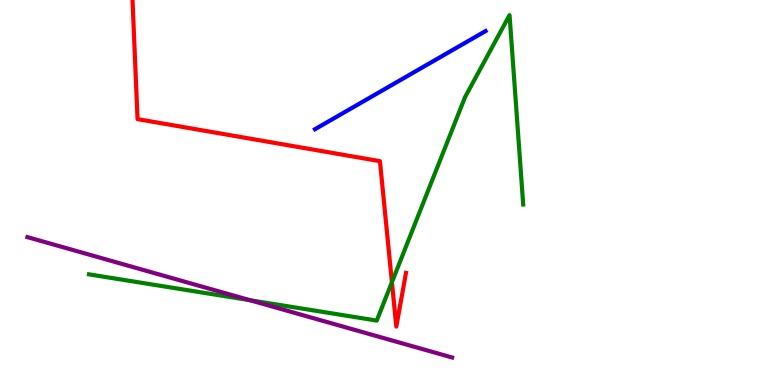[{'lines': ['blue', 'red'], 'intersections': []}, {'lines': ['green', 'red'], 'intersections': [{'x': 5.06, 'y': 2.67}]}, {'lines': ['purple', 'red'], 'intersections': []}, {'lines': ['blue', 'green'], 'intersections': []}, {'lines': ['blue', 'purple'], 'intersections': []}, {'lines': ['green', 'purple'], 'intersections': [{'x': 3.23, 'y': 2.2}]}]